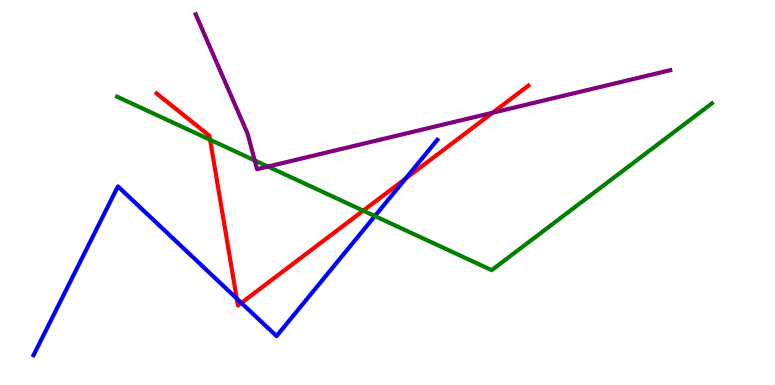[{'lines': ['blue', 'red'], 'intersections': [{'x': 3.06, 'y': 2.25}, {'x': 3.11, 'y': 2.13}, {'x': 5.23, 'y': 5.36}]}, {'lines': ['green', 'red'], 'intersections': [{'x': 2.71, 'y': 6.37}, {'x': 4.69, 'y': 4.53}]}, {'lines': ['purple', 'red'], 'intersections': [{'x': 6.36, 'y': 7.07}]}, {'lines': ['blue', 'green'], 'intersections': [{'x': 4.84, 'y': 4.39}]}, {'lines': ['blue', 'purple'], 'intersections': []}, {'lines': ['green', 'purple'], 'intersections': [{'x': 3.29, 'y': 5.83}, {'x': 3.46, 'y': 5.67}]}]